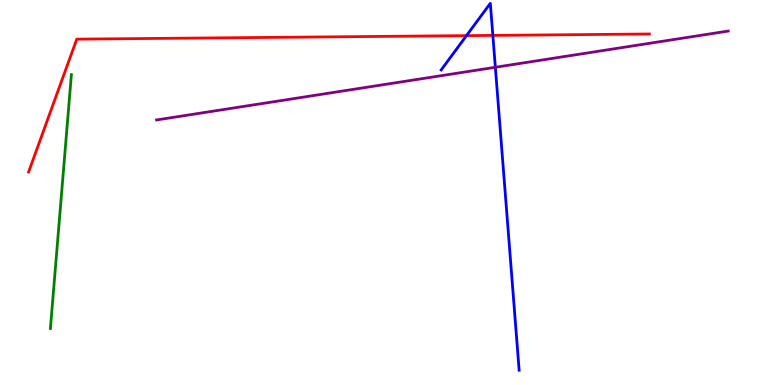[{'lines': ['blue', 'red'], 'intersections': [{'x': 6.02, 'y': 9.07}, {'x': 6.36, 'y': 9.08}]}, {'lines': ['green', 'red'], 'intersections': []}, {'lines': ['purple', 'red'], 'intersections': []}, {'lines': ['blue', 'green'], 'intersections': []}, {'lines': ['blue', 'purple'], 'intersections': [{'x': 6.39, 'y': 8.25}]}, {'lines': ['green', 'purple'], 'intersections': []}]